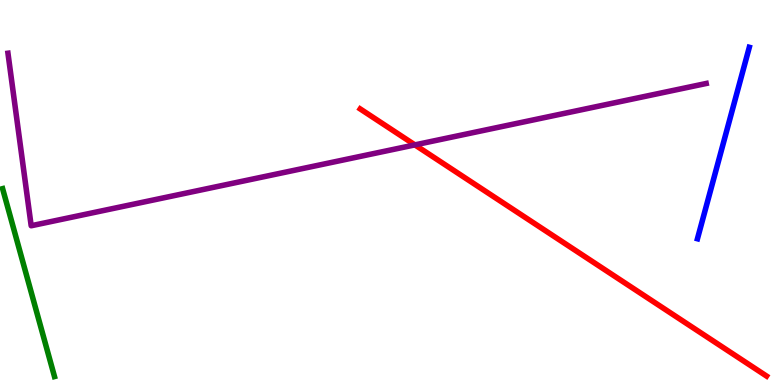[{'lines': ['blue', 'red'], 'intersections': []}, {'lines': ['green', 'red'], 'intersections': []}, {'lines': ['purple', 'red'], 'intersections': [{'x': 5.35, 'y': 6.24}]}, {'lines': ['blue', 'green'], 'intersections': []}, {'lines': ['blue', 'purple'], 'intersections': []}, {'lines': ['green', 'purple'], 'intersections': []}]